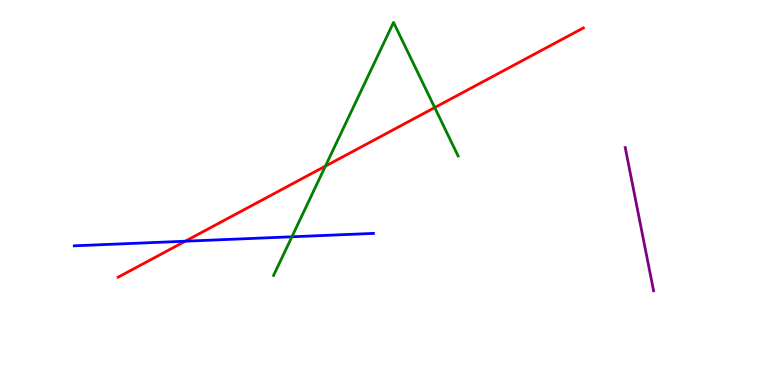[{'lines': ['blue', 'red'], 'intersections': [{'x': 2.39, 'y': 3.73}]}, {'lines': ['green', 'red'], 'intersections': [{'x': 4.2, 'y': 5.68}, {'x': 5.61, 'y': 7.21}]}, {'lines': ['purple', 'red'], 'intersections': []}, {'lines': ['blue', 'green'], 'intersections': [{'x': 3.77, 'y': 3.85}]}, {'lines': ['blue', 'purple'], 'intersections': []}, {'lines': ['green', 'purple'], 'intersections': []}]